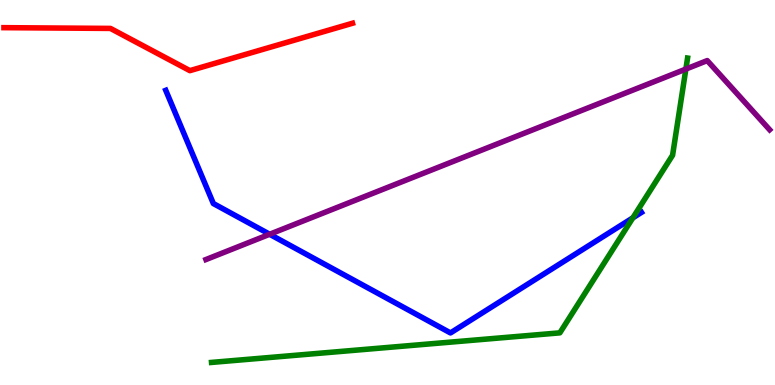[{'lines': ['blue', 'red'], 'intersections': []}, {'lines': ['green', 'red'], 'intersections': []}, {'lines': ['purple', 'red'], 'intersections': []}, {'lines': ['blue', 'green'], 'intersections': [{'x': 8.17, 'y': 4.34}]}, {'lines': ['blue', 'purple'], 'intersections': [{'x': 3.48, 'y': 3.92}]}, {'lines': ['green', 'purple'], 'intersections': [{'x': 8.85, 'y': 8.21}]}]